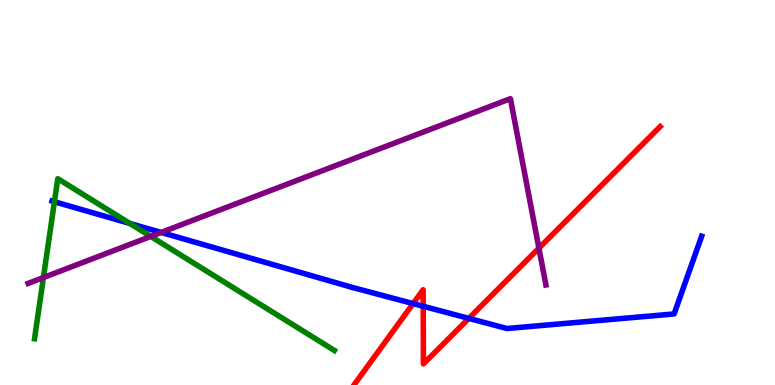[{'lines': ['blue', 'red'], 'intersections': [{'x': 5.33, 'y': 2.11}, {'x': 5.46, 'y': 2.05}, {'x': 6.05, 'y': 1.73}]}, {'lines': ['green', 'red'], 'intersections': []}, {'lines': ['purple', 'red'], 'intersections': [{'x': 6.95, 'y': 3.55}]}, {'lines': ['blue', 'green'], 'intersections': [{'x': 0.702, 'y': 4.76}, {'x': 1.68, 'y': 4.2}]}, {'lines': ['blue', 'purple'], 'intersections': [{'x': 2.08, 'y': 3.96}]}, {'lines': ['green', 'purple'], 'intersections': [{'x': 0.56, 'y': 2.79}, {'x': 1.95, 'y': 3.86}]}]